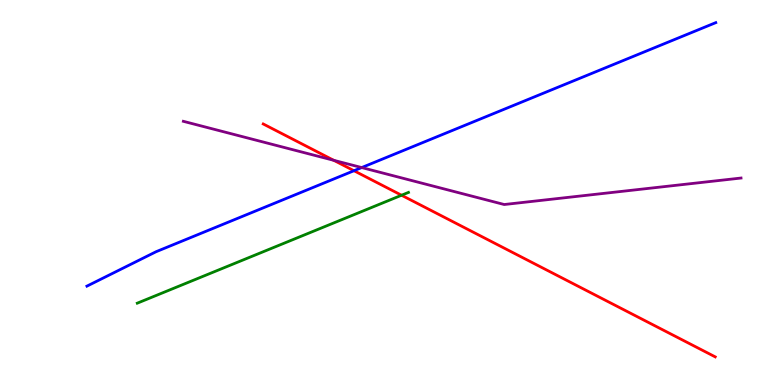[{'lines': ['blue', 'red'], 'intersections': [{'x': 4.57, 'y': 5.57}]}, {'lines': ['green', 'red'], 'intersections': [{'x': 5.18, 'y': 4.93}]}, {'lines': ['purple', 'red'], 'intersections': [{'x': 4.31, 'y': 5.84}]}, {'lines': ['blue', 'green'], 'intersections': []}, {'lines': ['blue', 'purple'], 'intersections': [{'x': 4.67, 'y': 5.65}]}, {'lines': ['green', 'purple'], 'intersections': []}]